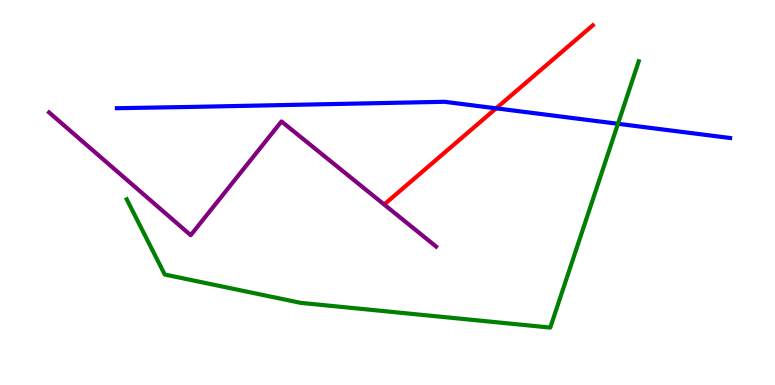[{'lines': ['blue', 'red'], 'intersections': [{'x': 6.4, 'y': 7.19}]}, {'lines': ['green', 'red'], 'intersections': []}, {'lines': ['purple', 'red'], 'intersections': []}, {'lines': ['blue', 'green'], 'intersections': [{'x': 7.97, 'y': 6.78}]}, {'lines': ['blue', 'purple'], 'intersections': []}, {'lines': ['green', 'purple'], 'intersections': []}]